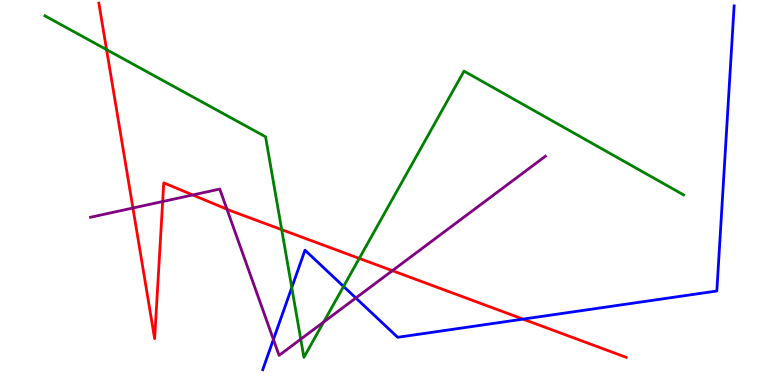[{'lines': ['blue', 'red'], 'intersections': [{'x': 6.75, 'y': 1.71}]}, {'lines': ['green', 'red'], 'intersections': [{'x': 1.38, 'y': 8.71}, {'x': 3.63, 'y': 4.03}, {'x': 4.64, 'y': 3.29}]}, {'lines': ['purple', 'red'], 'intersections': [{'x': 1.72, 'y': 4.6}, {'x': 2.1, 'y': 4.77}, {'x': 2.49, 'y': 4.94}, {'x': 2.93, 'y': 4.57}, {'x': 5.06, 'y': 2.97}]}, {'lines': ['blue', 'green'], 'intersections': [{'x': 3.76, 'y': 2.53}, {'x': 4.43, 'y': 2.56}]}, {'lines': ['blue', 'purple'], 'intersections': [{'x': 3.53, 'y': 1.18}, {'x': 4.59, 'y': 2.26}]}, {'lines': ['green', 'purple'], 'intersections': [{'x': 3.88, 'y': 1.19}, {'x': 4.18, 'y': 1.64}]}]